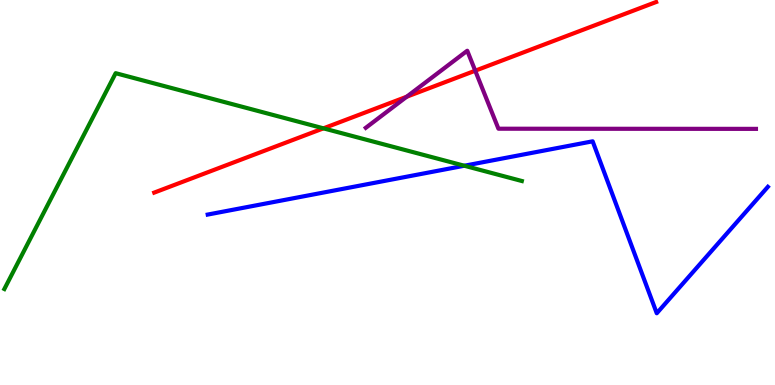[{'lines': ['blue', 'red'], 'intersections': []}, {'lines': ['green', 'red'], 'intersections': [{'x': 4.17, 'y': 6.67}]}, {'lines': ['purple', 'red'], 'intersections': [{'x': 5.25, 'y': 7.49}, {'x': 6.13, 'y': 8.16}]}, {'lines': ['blue', 'green'], 'intersections': [{'x': 5.99, 'y': 5.7}]}, {'lines': ['blue', 'purple'], 'intersections': []}, {'lines': ['green', 'purple'], 'intersections': []}]